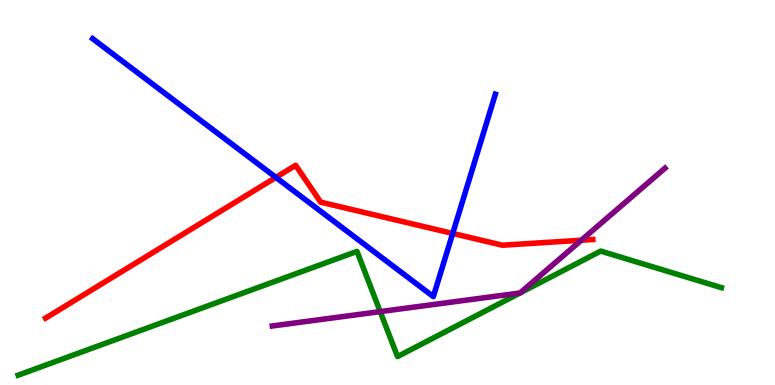[{'lines': ['blue', 'red'], 'intersections': [{'x': 3.56, 'y': 5.39}, {'x': 5.84, 'y': 3.94}]}, {'lines': ['green', 'red'], 'intersections': []}, {'lines': ['purple', 'red'], 'intersections': [{'x': 7.5, 'y': 3.76}]}, {'lines': ['blue', 'green'], 'intersections': []}, {'lines': ['blue', 'purple'], 'intersections': []}, {'lines': ['green', 'purple'], 'intersections': [{'x': 4.91, 'y': 1.91}, {'x': 6.71, 'y': 2.39}, {'x': 6.71, 'y': 2.39}]}]